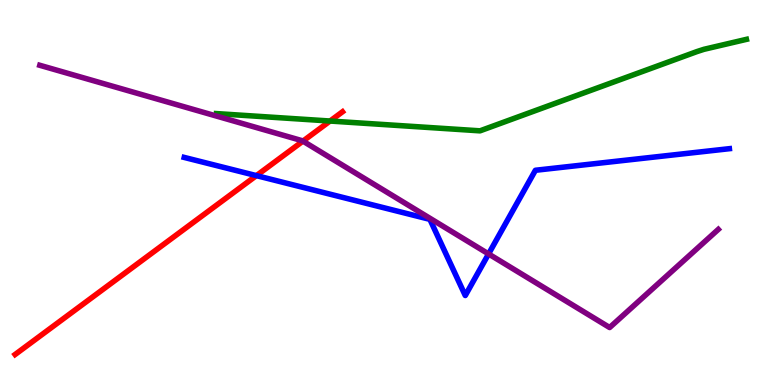[{'lines': ['blue', 'red'], 'intersections': [{'x': 3.31, 'y': 5.44}]}, {'lines': ['green', 'red'], 'intersections': [{'x': 4.26, 'y': 6.86}]}, {'lines': ['purple', 'red'], 'intersections': [{'x': 3.91, 'y': 6.33}]}, {'lines': ['blue', 'green'], 'intersections': []}, {'lines': ['blue', 'purple'], 'intersections': [{'x': 6.3, 'y': 3.4}]}, {'lines': ['green', 'purple'], 'intersections': []}]